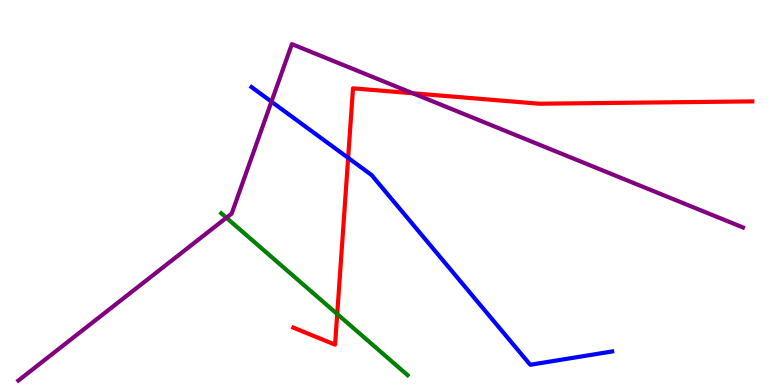[{'lines': ['blue', 'red'], 'intersections': [{'x': 4.49, 'y': 5.9}]}, {'lines': ['green', 'red'], 'intersections': [{'x': 4.35, 'y': 1.84}]}, {'lines': ['purple', 'red'], 'intersections': [{'x': 5.33, 'y': 7.58}]}, {'lines': ['blue', 'green'], 'intersections': []}, {'lines': ['blue', 'purple'], 'intersections': [{'x': 3.5, 'y': 7.36}]}, {'lines': ['green', 'purple'], 'intersections': [{'x': 2.92, 'y': 4.34}]}]